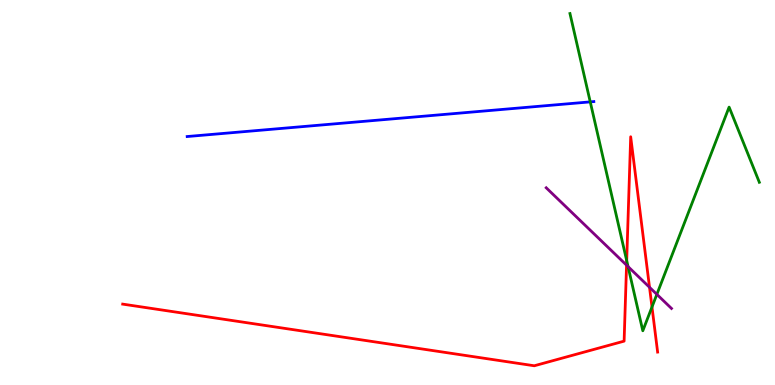[{'lines': ['blue', 'red'], 'intersections': []}, {'lines': ['green', 'red'], 'intersections': [{'x': 8.09, 'y': 3.23}, {'x': 8.41, 'y': 2.03}]}, {'lines': ['purple', 'red'], 'intersections': [{'x': 8.08, 'y': 3.11}, {'x': 8.38, 'y': 2.54}]}, {'lines': ['blue', 'green'], 'intersections': [{'x': 7.62, 'y': 7.35}]}, {'lines': ['blue', 'purple'], 'intersections': []}, {'lines': ['green', 'purple'], 'intersections': [{'x': 8.1, 'y': 3.07}, {'x': 8.48, 'y': 2.35}]}]